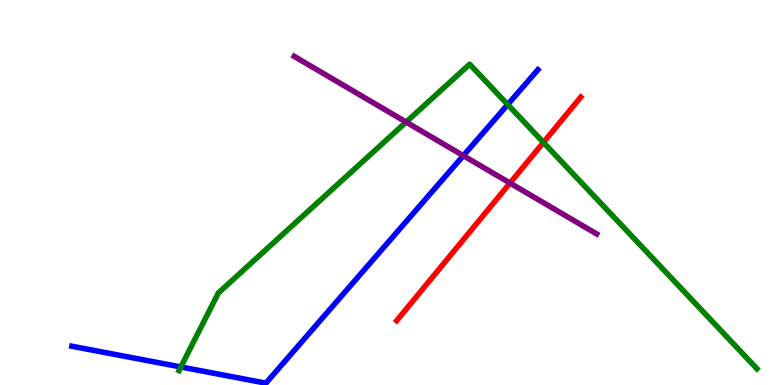[{'lines': ['blue', 'red'], 'intersections': []}, {'lines': ['green', 'red'], 'intersections': [{'x': 7.01, 'y': 6.3}]}, {'lines': ['purple', 'red'], 'intersections': [{'x': 6.58, 'y': 5.25}]}, {'lines': ['blue', 'green'], 'intersections': [{'x': 2.33, 'y': 0.468}, {'x': 6.55, 'y': 7.28}]}, {'lines': ['blue', 'purple'], 'intersections': [{'x': 5.98, 'y': 5.96}]}, {'lines': ['green', 'purple'], 'intersections': [{'x': 5.24, 'y': 6.83}]}]